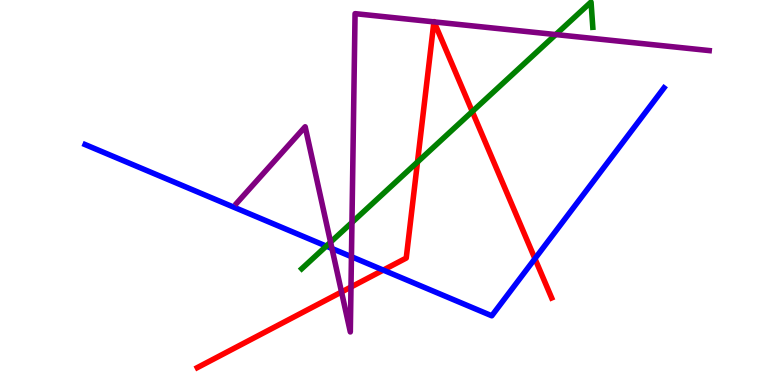[{'lines': ['blue', 'red'], 'intersections': [{'x': 4.95, 'y': 2.98}, {'x': 6.9, 'y': 3.28}]}, {'lines': ['green', 'red'], 'intersections': [{'x': 5.39, 'y': 5.79}, {'x': 6.09, 'y': 7.1}]}, {'lines': ['purple', 'red'], 'intersections': [{'x': 4.41, 'y': 2.42}, {'x': 4.53, 'y': 2.54}, {'x': 5.6, 'y': 9.43}, {'x': 5.6, 'y': 9.43}]}, {'lines': ['blue', 'green'], 'intersections': [{'x': 4.21, 'y': 3.61}]}, {'lines': ['blue', 'purple'], 'intersections': [{'x': 4.28, 'y': 3.55}, {'x': 4.53, 'y': 3.33}]}, {'lines': ['green', 'purple'], 'intersections': [{'x': 4.27, 'y': 3.71}, {'x': 4.54, 'y': 4.22}, {'x': 7.17, 'y': 9.1}]}]